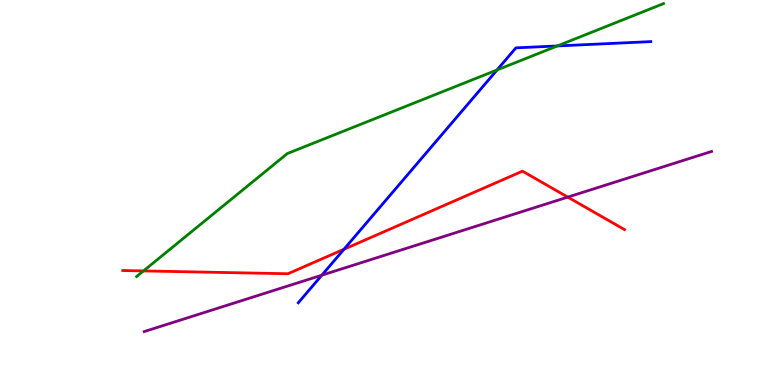[{'lines': ['blue', 'red'], 'intersections': [{'x': 4.44, 'y': 3.53}]}, {'lines': ['green', 'red'], 'intersections': [{'x': 1.85, 'y': 2.96}]}, {'lines': ['purple', 'red'], 'intersections': [{'x': 7.33, 'y': 4.88}]}, {'lines': ['blue', 'green'], 'intersections': [{'x': 6.41, 'y': 8.18}, {'x': 7.19, 'y': 8.81}]}, {'lines': ['blue', 'purple'], 'intersections': [{'x': 4.15, 'y': 2.85}]}, {'lines': ['green', 'purple'], 'intersections': []}]